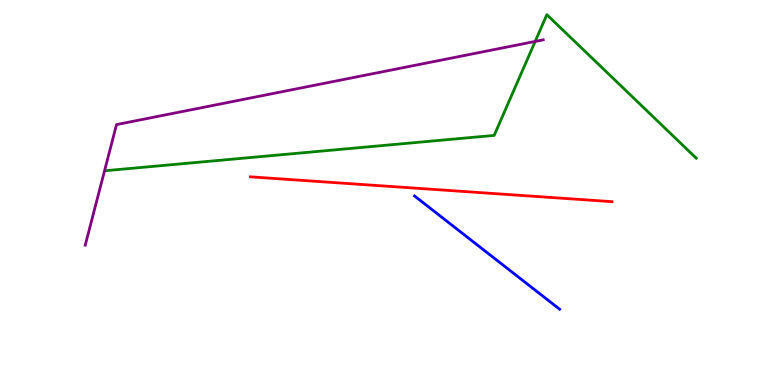[{'lines': ['blue', 'red'], 'intersections': []}, {'lines': ['green', 'red'], 'intersections': []}, {'lines': ['purple', 'red'], 'intersections': []}, {'lines': ['blue', 'green'], 'intersections': []}, {'lines': ['blue', 'purple'], 'intersections': []}, {'lines': ['green', 'purple'], 'intersections': [{'x': 6.91, 'y': 8.92}]}]